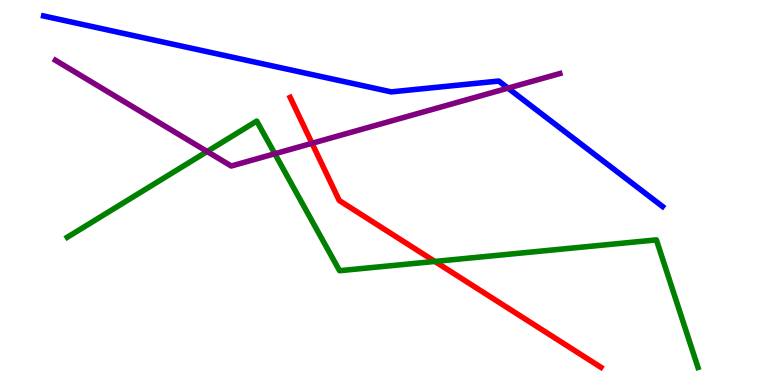[{'lines': ['blue', 'red'], 'intersections': []}, {'lines': ['green', 'red'], 'intersections': [{'x': 5.61, 'y': 3.21}]}, {'lines': ['purple', 'red'], 'intersections': [{'x': 4.03, 'y': 6.28}]}, {'lines': ['blue', 'green'], 'intersections': []}, {'lines': ['blue', 'purple'], 'intersections': [{'x': 6.55, 'y': 7.71}]}, {'lines': ['green', 'purple'], 'intersections': [{'x': 2.67, 'y': 6.06}, {'x': 3.55, 'y': 6.01}]}]